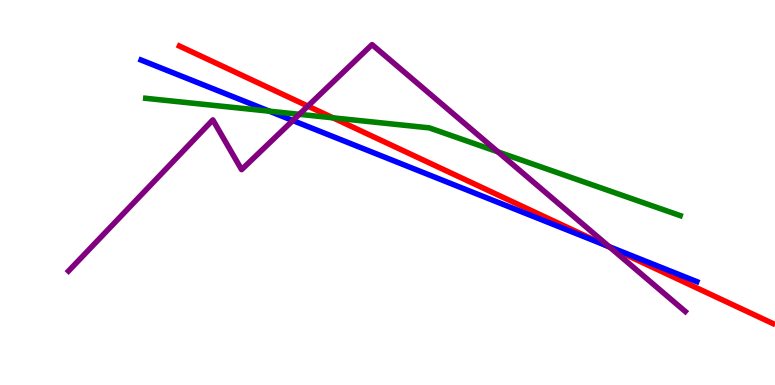[{'lines': ['blue', 'red'], 'intersections': [{'x': 7.81, 'y': 3.64}]}, {'lines': ['green', 'red'], 'intersections': [{'x': 4.3, 'y': 6.94}]}, {'lines': ['purple', 'red'], 'intersections': [{'x': 3.97, 'y': 7.24}, {'x': 7.87, 'y': 3.57}]}, {'lines': ['blue', 'green'], 'intersections': [{'x': 3.48, 'y': 7.11}]}, {'lines': ['blue', 'purple'], 'intersections': [{'x': 3.78, 'y': 6.87}, {'x': 7.86, 'y': 3.59}]}, {'lines': ['green', 'purple'], 'intersections': [{'x': 3.86, 'y': 7.03}, {'x': 6.42, 'y': 6.06}]}]